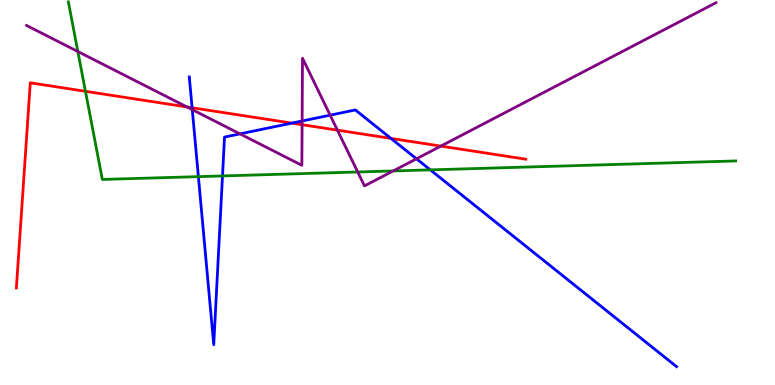[{'lines': ['blue', 'red'], 'intersections': [{'x': 2.48, 'y': 7.2}, {'x': 3.77, 'y': 6.8}, {'x': 5.04, 'y': 6.4}]}, {'lines': ['green', 'red'], 'intersections': [{'x': 1.1, 'y': 7.63}]}, {'lines': ['purple', 'red'], 'intersections': [{'x': 2.41, 'y': 7.22}, {'x': 3.9, 'y': 6.76}, {'x': 4.35, 'y': 6.62}, {'x': 5.69, 'y': 6.21}]}, {'lines': ['blue', 'green'], 'intersections': [{'x': 2.56, 'y': 5.41}, {'x': 2.87, 'y': 5.43}, {'x': 5.55, 'y': 5.59}]}, {'lines': ['blue', 'purple'], 'intersections': [{'x': 2.48, 'y': 7.15}, {'x': 3.1, 'y': 6.52}, {'x': 3.9, 'y': 6.86}, {'x': 4.26, 'y': 7.01}, {'x': 5.37, 'y': 5.88}]}, {'lines': ['green', 'purple'], 'intersections': [{'x': 1.0, 'y': 8.66}, {'x': 4.62, 'y': 5.53}, {'x': 5.07, 'y': 5.56}]}]